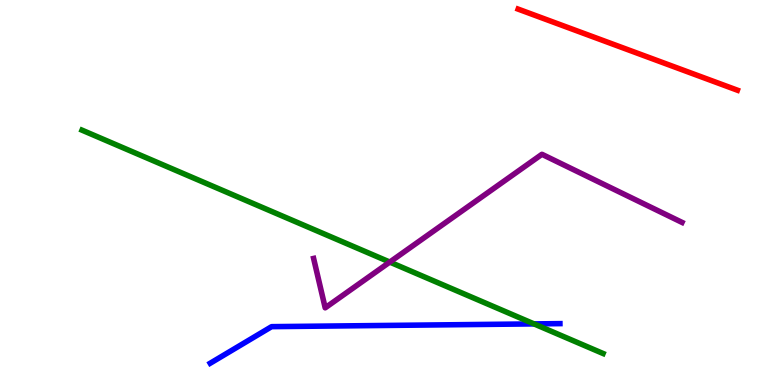[{'lines': ['blue', 'red'], 'intersections': []}, {'lines': ['green', 'red'], 'intersections': []}, {'lines': ['purple', 'red'], 'intersections': []}, {'lines': ['blue', 'green'], 'intersections': [{'x': 6.89, 'y': 1.59}]}, {'lines': ['blue', 'purple'], 'intersections': []}, {'lines': ['green', 'purple'], 'intersections': [{'x': 5.03, 'y': 3.19}]}]